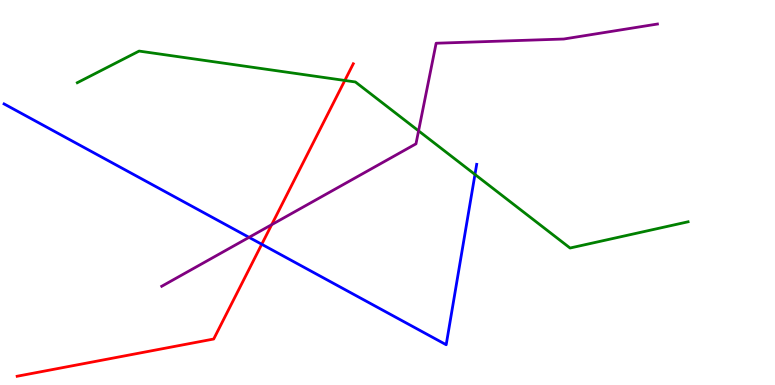[{'lines': ['blue', 'red'], 'intersections': [{'x': 3.38, 'y': 3.66}]}, {'lines': ['green', 'red'], 'intersections': [{'x': 4.45, 'y': 7.91}]}, {'lines': ['purple', 'red'], 'intersections': [{'x': 3.51, 'y': 4.16}]}, {'lines': ['blue', 'green'], 'intersections': [{'x': 6.13, 'y': 5.47}]}, {'lines': ['blue', 'purple'], 'intersections': [{'x': 3.21, 'y': 3.83}]}, {'lines': ['green', 'purple'], 'intersections': [{'x': 5.4, 'y': 6.6}]}]